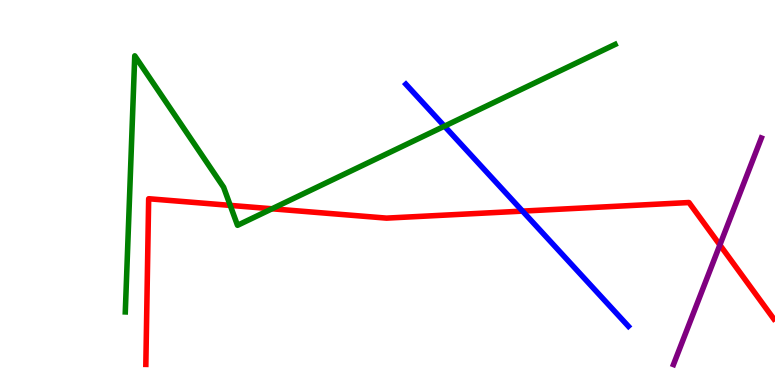[{'lines': ['blue', 'red'], 'intersections': [{'x': 6.74, 'y': 4.52}]}, {'lines': ['green', 'red'], 'intersections': [{'x': 2.97, 'y': 4.67}, {'x': 3.51, 'y': 4.58}]}, {'lines': ['purple', 'red'], 'intersections': [{'x': 9.29, 'y': 3.64}]}, {'lines': ['blue', 'green'], 'intersections': [{'x': 5.73, 'y': 6.72}]}, {'lines': ['blue', 'purple'], 'intersections': []}, {'lines': ['green', 'purple'], 'intersections': []}]